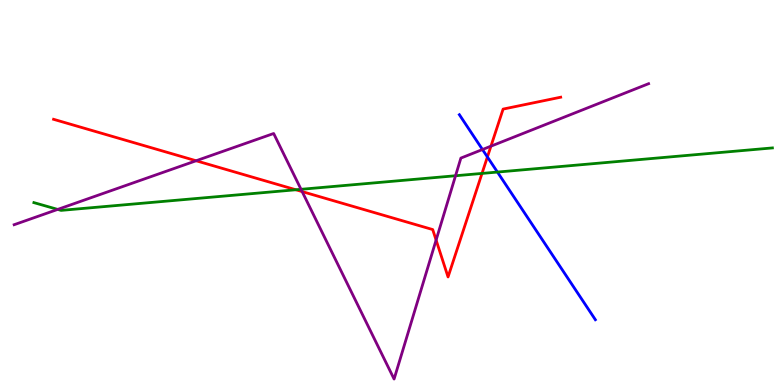[{'lines': ['blue', 'red'], 'intersections': [{'x': 6.29, 'y': 5.92}]}, {'lines': ['green', 'red'], 'intersections': [{'x': 3.82, 'y': 5.07}, {'x': 6.22, 'y': 5.5}]}, {'lines': ['purple', 'red'], 'intersections': [{'x': 2.53, 'y': 5.82}, {'x': 3.9, 'y': 5.02}, {'x': 5.63, 'y': 3.76}, {'x': 6.33, 'y': 6.2}]}, {'lines': ['blue', 'green'], 'intersections': [{'x': 6.42, 'y': 5.53}]}, {'lines': ['blue', 'purple'], 'intersections': [{'x': 6.23, 'y': 6.12}]}, {'lines': ['green', 'purple'], 'intersections': [{'x': 0.744, 'y': 4.56}, {'x': 3.88, 'y': 5.08}, {'x': 5.88, 'y': 5.44}]}]